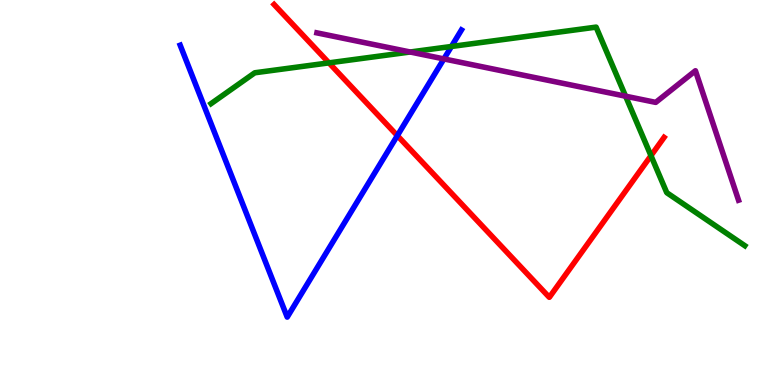[{'lines': ['blue', 'red'], 'intersections': [{'x': 5.13, 'y': 6.48}]}, {'lines': ['green', 'red'], 'intersections': [{'x': 4.24, 'y': 8.37}, {'x': 8.4, 'y': 5.96}]}, {'lines': ['purple', 'red'], 'intersections': []}, {'lines': ['blue', 'green'], 'intersections': [{'x': 5.82, 'y': 8.79}]}, {'lines': ['blue', 'purple'], 'intersections': [{'x': 5.73, 'y': 8.47}]}, {'lines': ['green', 'purple'], 'intersections': [{'x': 5.29, 'y': 8.65}, {'x': 8.07, 'y': 7.5}]}]